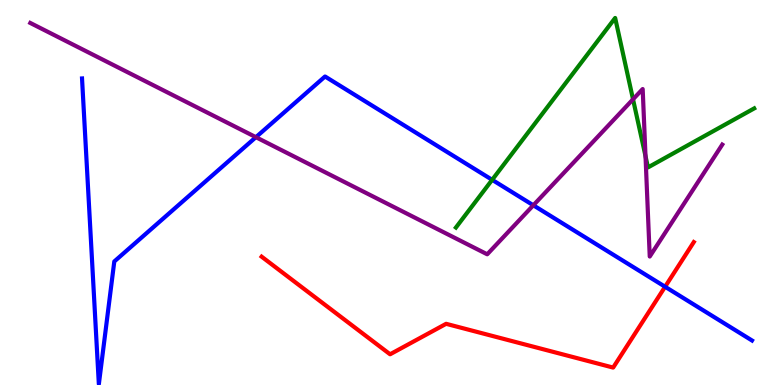[{'lines': ['blue', 'red'], 'intersections': [{'x': 8.58, 'y': 2.55}]}, {'lines': ['green', 'red'], 'intersections': []}, {'lines': ['purple', 'red'], 'intersections': []}, {'lines': ['blue', 'green'], 'intersections': [{'x': 6.35, 'y': 5.33}]}, {'lines': ['blue', 'purple'], 'intersections': [{'x': 3.3, 'y': 6.44}, {'x': 6.88, 'y': 4.67}]}, {'lines': ['green', 'purple'], 'intersections': [{'x': 8.17, 'y': 7.42}, {'x': 8.33, 'y': 5.95}]}]